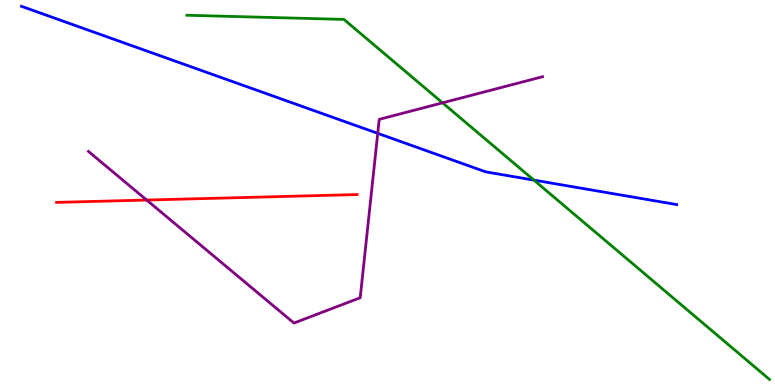[{'lines': ['blue', 'red'], 'intersections': []}, {'lines': ['green', 'red'], 'intersections': []}, {'lines': ['purple', 'red'], 'intersections': [{'x': 1.89, 'y': 4.8}]}, {'lines': ['blue', 'green'], 'intersections': [{'x': 6.89, 'y': 5.32}]}, {'lines': ['blue', 'purple'], 'intersections': [{'x': 4.87, 'y': 6.54}]}, {'lines': ['green', 'purple'], 'intersections': [{'x': 5.71, 'y': 7.33}]}]